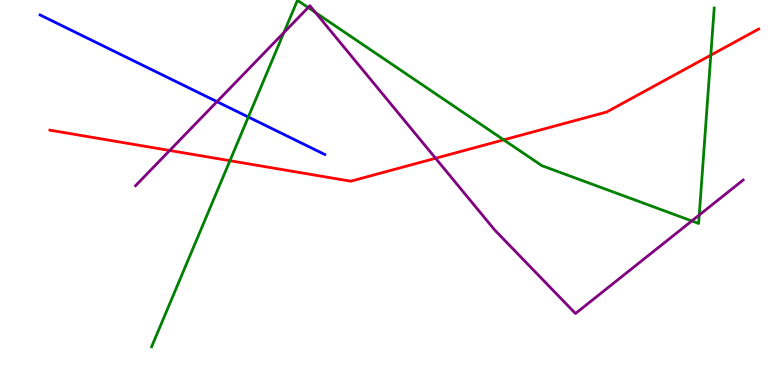[{'lines': ['blue', 'red'], 'intersections': []}, {'lines': ['green', 'red'], 'intersections': [{'x': 2.97, 'y': 5.83}, {'x': 6.5, 'y': 6.37}, {'x': 9.17, 'y': 8.57}]}, {'lines': ['purple', 'red'], 'intersections': [{'x': 2.19, 'y': 6.09}, {'x': 5.62, 'y': 5.89}]}, {'lines': ['blue', 'green'], 'intersections': [{'x': 3.2, 'y': 6.96}]}, {'lines': ['blue', 'purple'], 'intersections': [{'x': 2.8, 'y': 7.36}]}, {'lines': ['green', 'purple'], 'intersections': [{'x': 3.66, 'y': 9.15}, {'x': 3.98, 'y': 9.8}, {'x': 4.07, 'y': 9.68}, {'x': 8.93, 'y': 4.26}, {'x': 9.02, 'y': 4.42}]}]